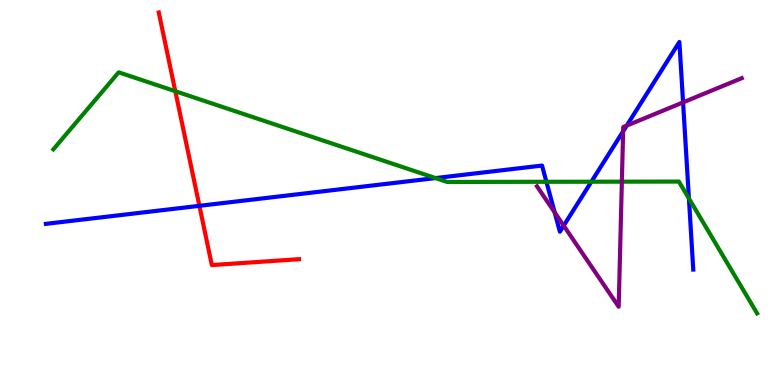[{'lines': ['blue', 'red'], 'intersections': [{'x': 2.57, 'y': 4.65}]}, {'lines': ['green', 'red'], 'intersections': [{'x': 2.26, 'y': 7.63}]}, {'lines': ['purple', 'red'], 'intersections': []}, {'lines': ['blue', 'green'], 'intersections': [{'x': 5.62, 'y': 5.37}, {'x': 7.05, 'y': 5.28}, {'x': 7.63, 'y': 5.28}, {'x': 8.89, 'y': 4.85}]}, {'lines': ['blue', 'purple'], 'intersections': [{'x': 7.16, 'y': 4.48}, {'x': 7.27, 'y': 4.14}, {'x': 8.04, 'y': 6.59}, {'x': 8.09, 'y': 6.74}, {'x': 8.81, 'y': 7.34}]}, {'lines': ['green', 'purple'], 'intersections': [{'x': 8.02, 'y': 5.28}]}]